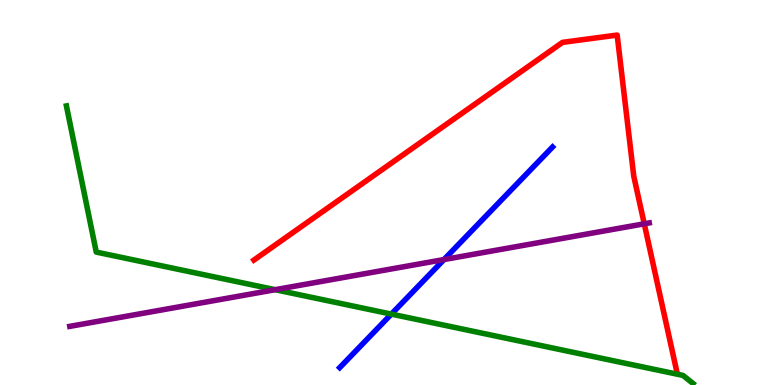[{'lines': ['blue', 'red'], 'intersections': []}, {'lines': ['green', 'red'], 'intersections': []}, {'lines': ['purple', 'red'], 'intersections': [{'x': 8.31, 'y': 4.19}]}, {'lines': ['blue', 'green'], 'intersections': [{'x': 5.05, 'y': 1.84}]}, {'lines': ['blue', 'purple'], 'intersections': [{'x': 5.73, 'y': 3.26}]}, {'lines': ['green', 'purple'], 'intersections': [{'x': 3.55, 'y': 2.48}]}]